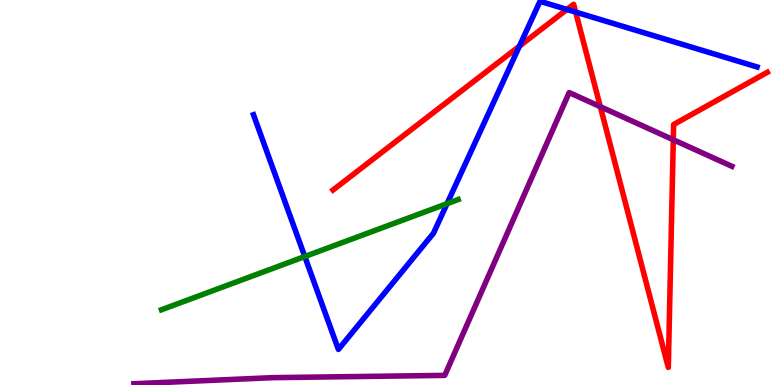[{'lines': ['blue', 'red'], 'intersections': [{'x': 6.7, 'y': 8.8}, {'x': 7.32, 'y': 9.75}, {'x': 7.43, 'y': 9.69}]}, {'lines': ['green', 'red'], 'intersections': []}, {'lines': ['purple', 'red'], 'intersections': [{'x': 7.75, 'y': 7.23}, {'x': 8.69, 'y': 6.37}]}, {'lines': ['blue', 'green'], 'intersections': [{'x': 3.93, 'y': 3.34}, {'x': 5.77, 'y': 4.71}]}, {'lines': ['blue', 'purple'], 'intersections': []}, {'lines': ['green', 'purple'], 'intersections': []}]